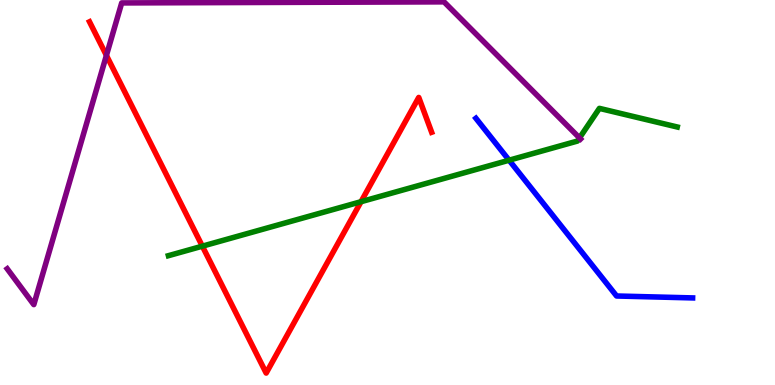[{'lines': ['blue', 'red'], 'intersections': []}, {'lines': ['green', 'red'], 'intersections': [{'x': 2.61, 'y': 3.61}, {'x': 4.66, 'y': 4.76}]}, {'lines': ['purple', 'red'], 'intersections': [{'x': 1.37, 'y': 8.56}]}, {'lines': ['blue', 'green'], 'intersections': [{'x': 6.57, 'y': 5.84}]}, {'lines': ['blue', 'purple'], 'intersections': []}, {'lines': ['green', 'purple'], 'intersections': [{'x': 7.48, 'y': 6.42}]}]